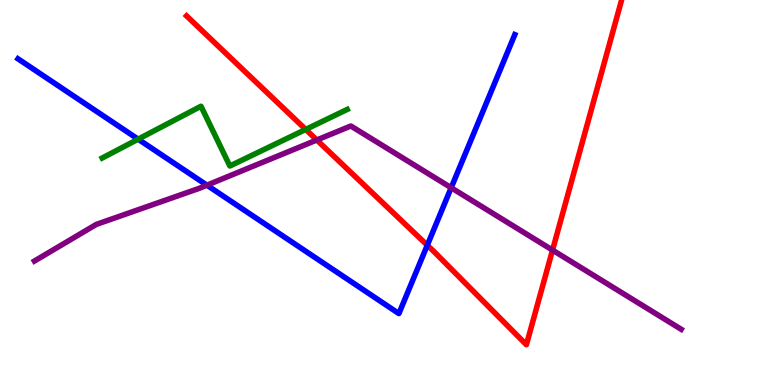[{'lines': ['blue', 'red'], 'intersections': [{'x': 5.51, 'y': 3.63}]}, {'lines': ['green', 'red'], 'intersections': [{'x': 3.94, 'y': 6.64}]}, {'lines': ['purple', 'red'], 'intersections': [{'x': 4.09, 'y': 6.36}, {'x': 7.13, 'y': 3.5}]}, {'lines': ['blue', 'green'], 'intersections': [{'x': 1.78, 'y': 6.38}]}, {'lines': ['blue', 'purple'], 'intersections': [{'x': 2.67, 'y': 5.19}, {'x': 5.82, 'y': 5.12}]}, {'lines': ['green', 'purple'], 'intersections': []}]